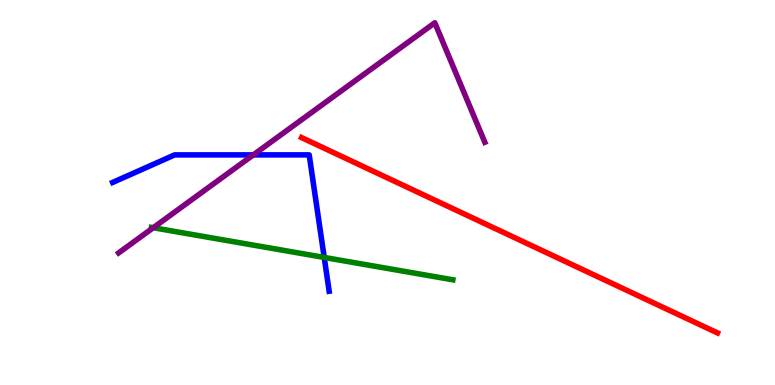[{'lines': ['blue', 'red'], 'intersections': []}, {'lines': ['green', 'red'], 'intersections': []}, {'lines': ['purple', 'red'], 'intersections': []}, {'lines': ['blue', 'green'], 'intersections': [{'x': 4.18, 'y': 3.31}]}, {'lines': ['blue', 'purple'], 'intersections': [{'x': 3.27, 'y': 5.98}]}, {'lines': ['green', 'purple'], 'intersections': [{'x': 1.98, 'y': 4.09}]}]